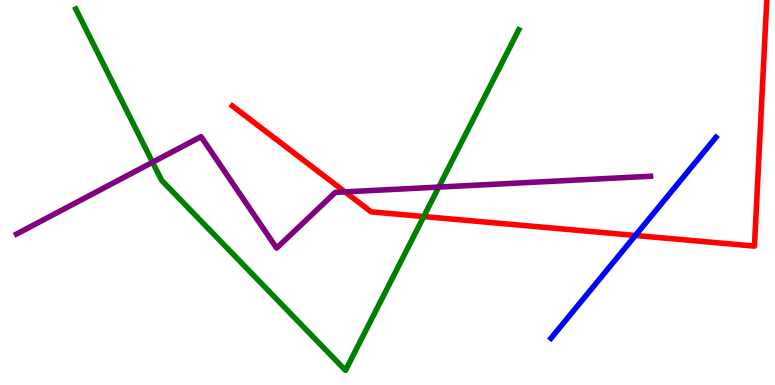[{'lines': ['blue', 'red'], 'intersections': [{'x': 8.2, 'y': 3.88}]}, {'lines': ['green', 'red'], 'intersections': [{'x': 5.47, 'y': 4.38}]}, {'lines': ['purple', 'red'], 'intersections': [{'x': 4.45, 'y': 5.02}]}, {'lines': ['blue', 'green'], 'intersections': []}, {'lines': ['blue', 'purple'], 'intersections': []}, {'lines': ['green', 'purple'], 'intersections': [{'x': 1.97, 'y': 5.79}, {'x': 5.66, 'y': 5.14}]}]